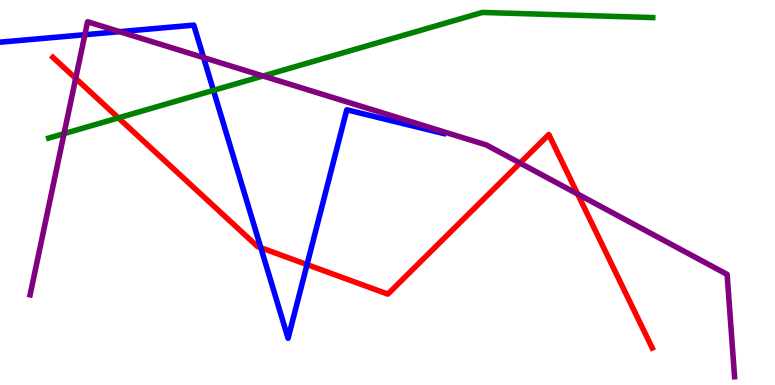[{'lines': ['blue', 'red'], 'intersections': [{'x': 3.37, 'y': 3.57}, {'x': 3.96, 'y': 3.13}]}, {'lines': ['green', 'red'], 'intersections': [{'x': 1.53, 'y': 6.94}]}, {'lines': ['purple', 'red'], 'intersections': [{'x': 0.976, 'y': 7.96}, {'x': 6.71, 'y': 5.76}, {'x': 7.45, 'y': 4.96}]}, {'lines': ['blue', 'green'], 'intersections': [{'x': 2.75, 'y': 7.65}]}, {'lines': ['blue', 'purple'], 'intersections': [{'x': 1.1, 'y': 9.1}, {'x': 1.54, 'y': 9.18}, {'x': 2.63, 'y': 8.5}]}, {'lines': ['green', 'purple'], 'intersections': [{'x': 0.826, 'y': 6.53}, {'x': 3.39, 'y': 8.03}]}]